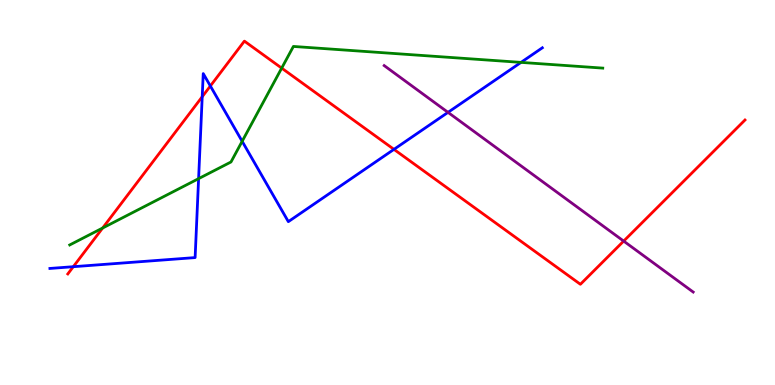[{'lines': ['blue', 'red'], 'intersections': [{'x': 0.946, 'y': 3.07}, {'x': 2.61, 'y': 7.49}, {'x': 2.71, 'y': 7.77}, {'x': 5.08, 'y': 6.12}]}, {'lines': ['green', 'red'], 'intersections': [{'x': 1.32, 'y': 4.08}, {'x': 3.63, 'y': 8.23}]}, {'lines': ['purple', 'red'], 'intersections': [{'x': 8.05, 'y': 3.74}]}, {'lines': ['blue', 'green'], 'intersections': [{'x': 2.56, 'y': 5.36}, {'x': 3.12, 'y': 6.33}, {'x': 6.72, 'y': 8.38}]}, {'lines': ['blue', 'purple'], 'intersections': [{'x': 5.78, 'y': 7.08}]}, {'lines': ['green', 'purple'], 'intersections': []}]